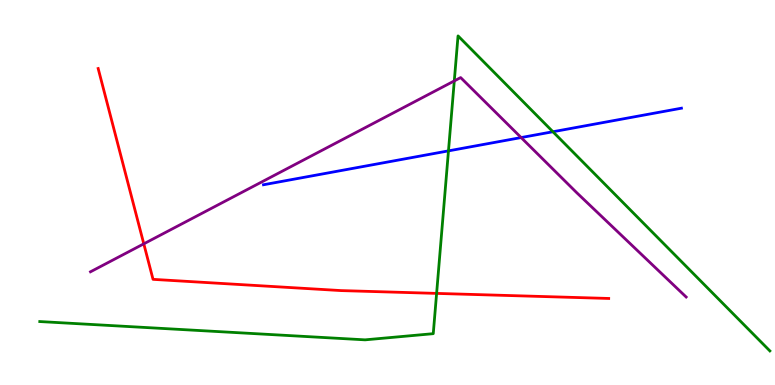[{'lines': ['blue', 'red'], 'intersections': []}, {'lines': ['green', 'red'], 'intersections': [{'x': 5.63, 'y': 2.38}]}, {'lines': ['purple', 'red'], 'intersections': [{'x': 1.86, 'y': 3.67}]}, {'lines': ['blue', 'green'], 'intersections': [{'x': 5.79, 'y': 6.08}, {'x': 7.13, 'y': 6.58}]}, {'lines': ['blue', 'purple'], 'intersections': [{'x': 6.72, 'y': 6.43}]}, {'lines': ['green', 'purple'], 'intersections': [{'x': 5.86, 'y': 7.9}]}]